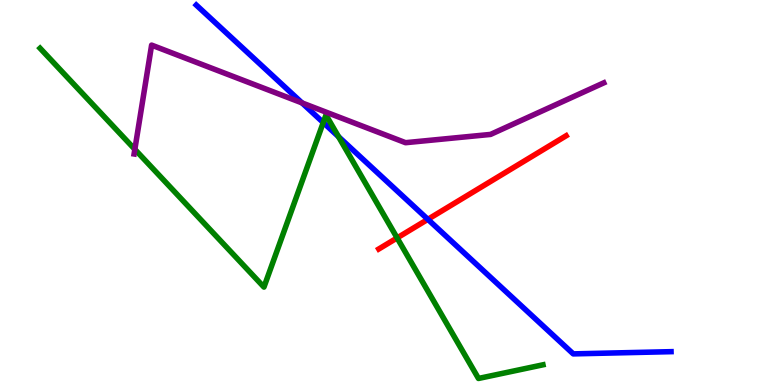[{'lines': ['blue', 'red'], 'intersections': [{'x': 5.52, 'y': 4.3}]}, {'lines': ['green', 'red'], 'intersections': [{'x': 5.12, 'y': 3.82}]}, {'lines': ['purple', 'red'], 'intersections': []}, {'lines': ['blue', 'green'], 'intersections': [{'x': 4.17, 'y': 6.82}, {'x': 4.37, 'y': 6.45}]}, {'lines': ['blue', 'purple'], 'intersections': [{'x': 3.9, 'y': 7.33}]}, {'lines': ['green', 'purple'], 'intersections': [{'x': 1.74, 'y': 6.12}]}]